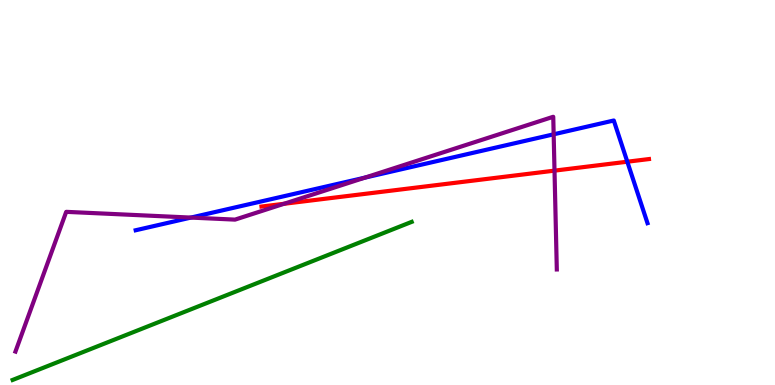[{'lines': ['blue', 'red'], 'intersections': [{'x': 8.09, 'y': 5.8}]}, {'lines': ['green', 'red'], 'intersections': []}, {'lines': ['purple', 'red'], 'intersections': [{'x': 3.66, 'y': 4.71}, {'x': 7.15, 'y': 5.57}]}, {'lines': ['blue', 'green'], 'intersections': []}, {'lines': ['blue', 'purple'], 'intersections': [{'x': 2.46, 'y': 4.35}, {'x': 4.71, 'y': 5.39}, {'x': 7.14, 'y': 6.51}]}, {'lines': ['green', 'purple'], 'intersections': []}]